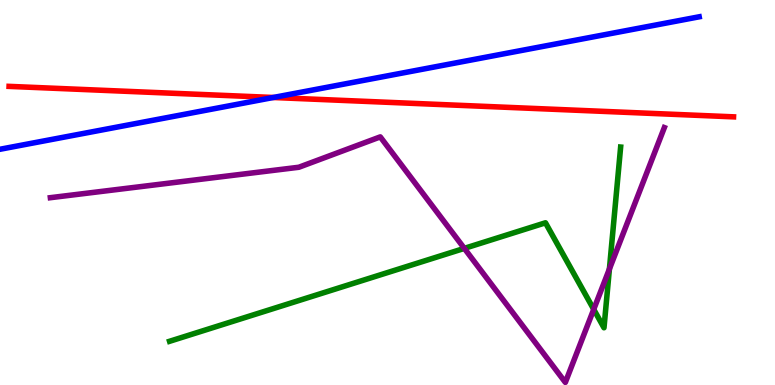[{'lines': ['blue', 'red'], 'intersections': [{'x': 3.53, 'y': 7.47}]}, {'lines': ['green', 'red'], 'intersections': []}, {'lines': ['purple', 'red'], 'intersections': []}, {'lines': ['blue', 'green'], 'intersections': []}, {'lines': ['blue', 'purple'], 'intersections': []}, {'lines': ['green', 'purple'], 'intersections': [{'x': 5.99, 'y': 3.55}, {'x': 7.66, 'y': 1.96}, {'x': 7.86, 'y': 3.01}]}]